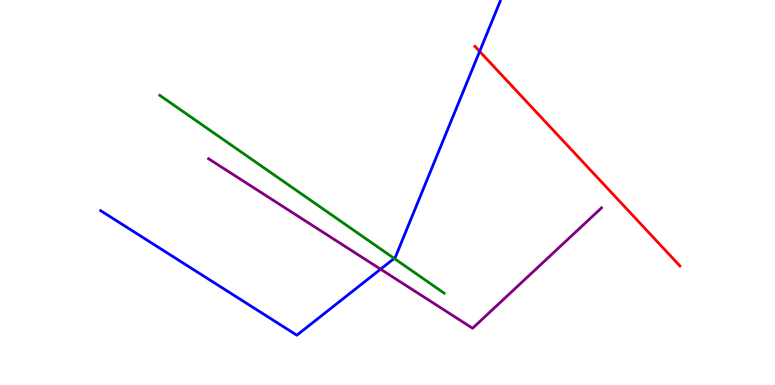[{'lines': ['blue', 'red'], 'intersections': [{'x': 6.19, 'y': 8.66}]}, {'lines': ['green', 'red'], 'intersections': []}, {'lines': ['purple', 'red'], 'intersections': []}, {'lines': ['blue', 'green'], 'intersections': [{'x': 5.09, 'y': 3.29}]}, {'lines': ['blue', 'purple'], 'intersections': [{'x': 4.91, 'y': 3.01}]}, {'lines': ['green', 'purple'], 'intersections': []}]